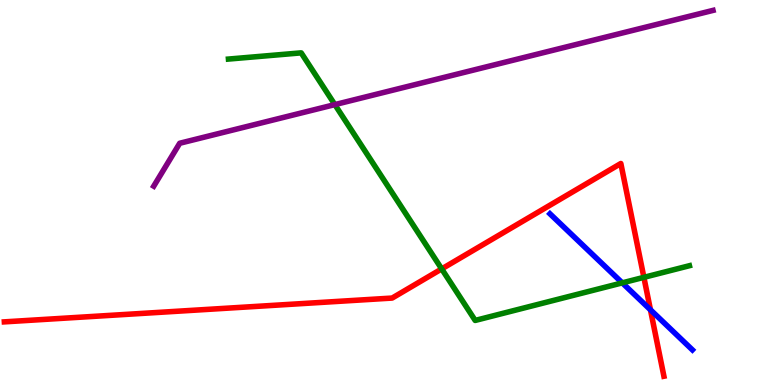[{'lines': ['blue', 'red'], 'intersections': [{'x': 8.39, 'y': 1.95}]}, {'lines': ['green', 'red'], 'intersections': [{'x': 5.7, 'y': 3.02}, {'x': 8.31, 'y': 2.8}]}, {'lines': ['purple', 'red'], 'intersections': []}, {'lines': ['blue', 'green'], 'intersections': [{'x': 8.03, 'y': 2.65}]}, {'lines': ['blue', 'purple'], 'intersections': []}, {'lines': ['green', 'purple'], 'intersections': [{'x': 4.32, 'y': 7.28}]}]